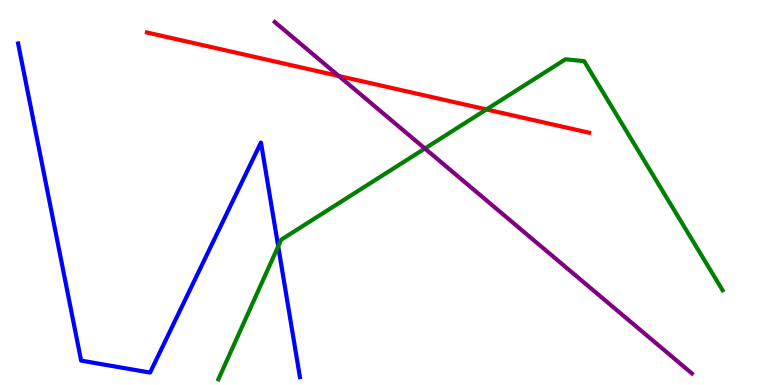[{'lines': ['blue', 'red'], 'intersections': []}, {'lines': ['green', 'red'], 'intersections': [{'x': 6.28, 'y': 7.16}]}, {'lines': ['purple', 'red'], 'intersections': [{'x': 4.37, 'y': 8.03}]}, {'lines': ['blue', 'green'], 'intersections': [{'x': 3.59, 'y': 3.6}]}, {'lines': ['blue', 'purple'], 'intersections': []}, {'lines': ['green', 'purple'], 'intersections': [{'x': 5.48, 'y': 6.14}]}]